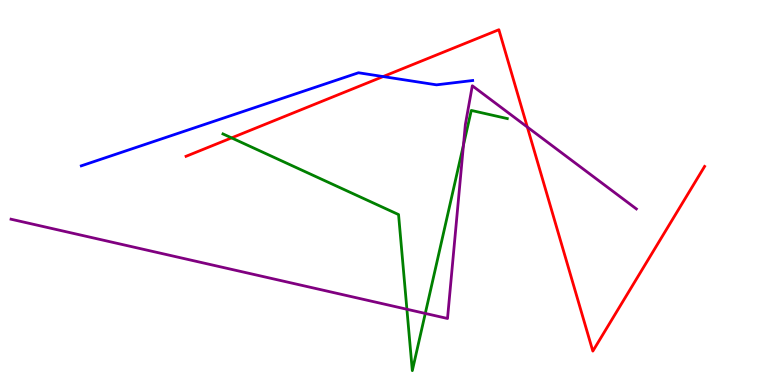[{'lines': ['blue', 'red'], 'intersections': [{'x': 4.94, 'y': 8.01}]}, {'lines': ['green', 'red'], 'intersections': [{'x': 2.99, 'y': 6.42}]}, {'lines': ['purple', 'red'], 'intersections': [{'x': 6.8, 'y': 6.7}]}, {'lines': ['blue', 'green'], 'intersections': []}, {'lines': ['blue', 'purple'], 'intersections': []}, {'lines': ['green', 'purple'], 'intersections': [{'x': 5.25, 'y': 1.97}, {'x': 5.49, 'y': 1.86}, {'x': 5.98, 'y': 6.23}]}]